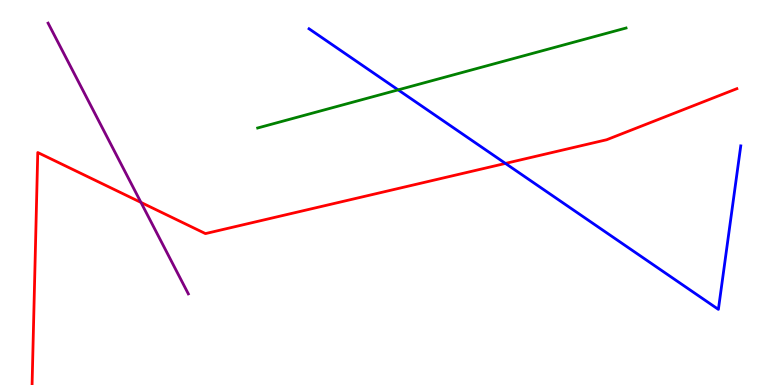[{'lines': ['blue', 'red'], 'intersections': [{'x': 6.52, 'y': 5.76}]}, {'lines': ['green', 'red'], 'intersections': []}, {'lines': ['purple', 'red'], 'intersections': [{'x': 1.82, 'y': 4.74}]}, {'lines': ['blue', 'green'], 'intersections': [{'x': 5.14, 'y': 7.67}]}, {'lines': ['blue', 'purple'], 'intersections': []}, {'lines': ['green', 'purple'], 'intersections': []}]